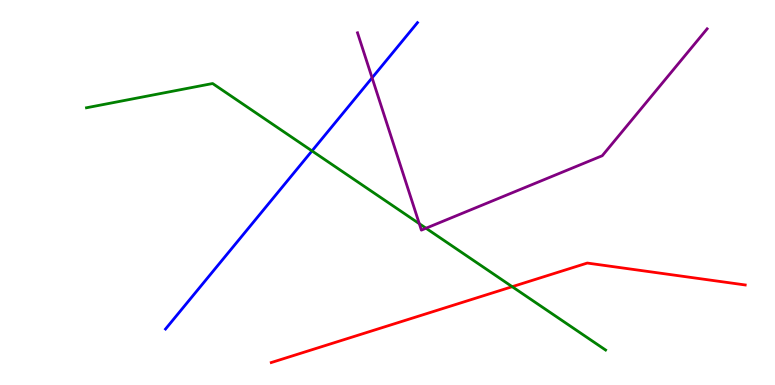[{'lines': ['blue', 'red'], 'intersections': []}, {'lines': ['green', 'red'], 'intersections': [{'x': 6.61, 'y': 2.55}]}, {'lines': ['purple', 'red'], 'intersections': []}, {'lines': ['blue', 'green'], 'intersections': [{'x': 4.03, 'y': 6.08}]}, {'lines': ['blue', 'purple'], 'intersections': [{'x': 4.8, 'y': 7.98}]}, {'lines': ['green', 'purple'], 'intersections': [{'x': 5.41, 'y': 4.19}, {'x': 5.5, 'y': 4.07}]}]